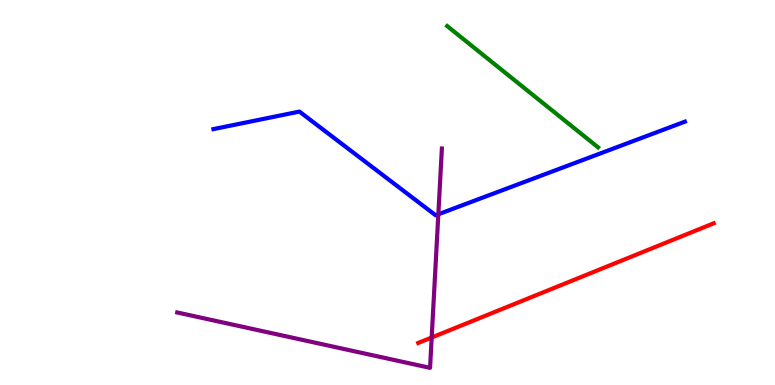[{'lines': ['blue', 'red'], 'intersections': []}, {'lines': ['green', 'red'], 'intersections': []}, {'lines': ['purple', 'red'], 'intersections': [{'x': 5.57, 'y': 1.23}]}, {'lines': ['blue', 'green'], 'intersections': []}, {'lines': ['blue', 'purple'], 'intersections': [{'x': 5.66, 'y': 4.43}]}, {'lines': ['green', 'purple'], 'intersections': []}]